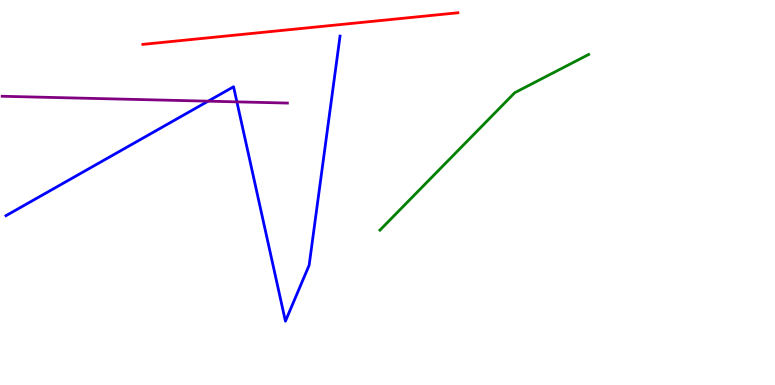[{'lines': ['blue', 'red'], 'intersections': []}, {'lines': ['green', 'red'], 'intersections': []}, {'lines': ['purple', 'red'], 'intersections': []}, {'lines': ['blue', 'green'], 'intersections': []}, {'lines': ['blue', 'purple'], 'intersections': [{'x': 2.69, 'y': 7.37}, {'x': 3.06, 'y': 7.35}]}, {'lines': ['green', 'purple'], 'intersections': []}]